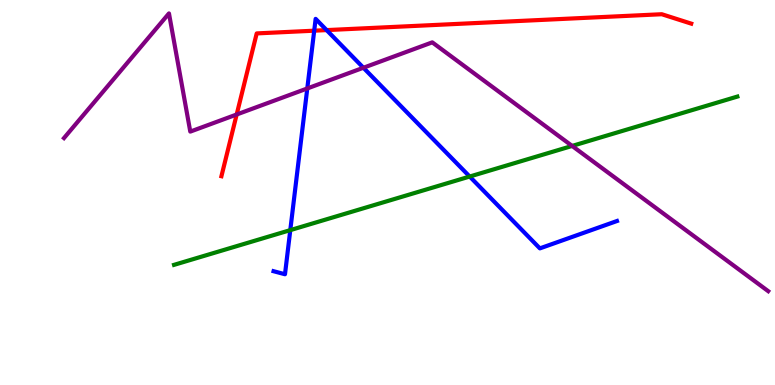[{'lines': ['blue', 'red'], 'intersections': [{'x': 4.05, 'y': 9.2}, {'x': 4.21, 'y': 9.22}]}, {'lines': ['green', 'red'], 'intersections': []}, {'lines': ['purple', 'red'], 'intersections': [{'x': 3.05, 'y': 7.03}]}, {'lines': ['blue', 'green'], 'intersections': [{'x': 3.75, 'y': 4.02}, {'x': 6.06, 'y': 5.41}]}, {'lines': ['blue', 'purple'], 'intersections': [{'x': 3.96, 'y': 7.7}, {'x': 4.69, 'y': 8.24}]}, {'lines': ['green', 'purple'], 'intersections': [{'x': 7.38, 'y': 6.21}]}]